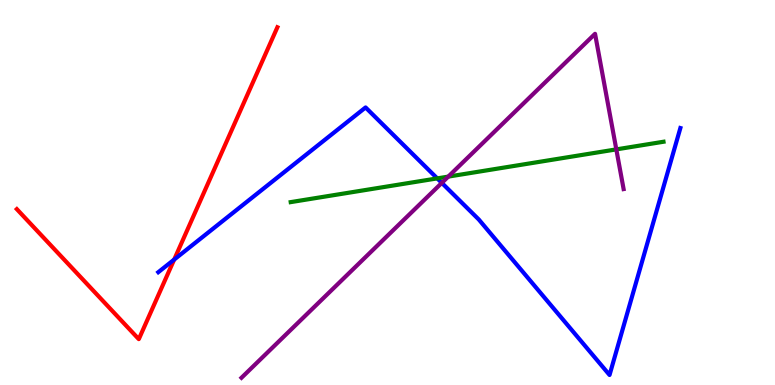[{'lines': ['blue', 'red'], 'intersections': [{'x': 2.25, 'y': 3.26}]}, {'lines': ['green', 'red'], 'intersections': []}, {'lines': ['purple', 'red'], 'intersections': []}, {'lines': ['blue', 'green'], 'intersections': [{'x': 5.64, 'y': 5.37}]}, {'lines': ['blue', 'purple'], 'intersections': [{'x': 5.7, 'y': 5.25}]}, {'lines': ['green', 'purple'], 'intersections': [{'x': 5.78, 'y': 5.41}, {'x': 7.95, 'y': 6.12}]}]